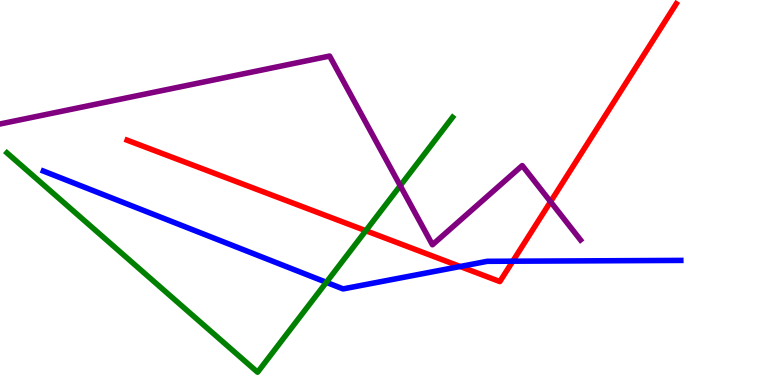[{'lines': ['blue', 'red'], 'intersections': [{'x': 5.94, 'y': 3.08}, {'x': 6.62, 'y': 3.22}]}, {'lines': ['green', 'red'], 'intersections': [{'x': 4.72, 'y': 4.01}]}, {'lines': ['purple', 'red'], 'intersections': [{'x': 7.1, 'y': 4.76}]}, {'lines': ['blue', 'green'], 'intersections': [{'x': 4.21, 'y': 2.67}]}, {'lines': ['blue', 'purple'], 'intersections': []}, {'lines': ['green', 'purple'], 'intersections': [{'x': 5.16, 'y': 5.18}]}]